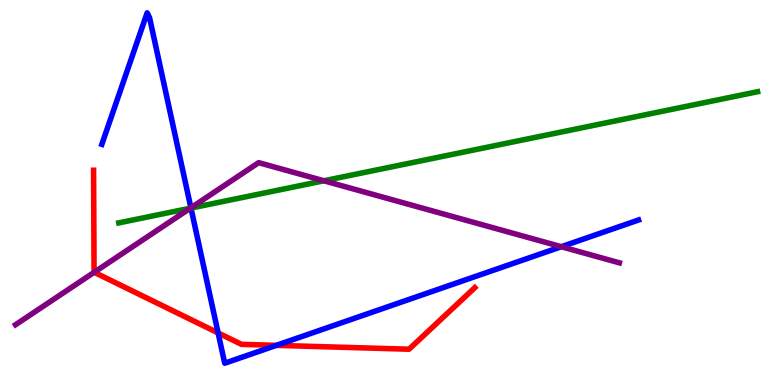[{'lines': ['blue', 'red'], 'intersections': [{'x': 2.81, 'y': 1.35}, {'x': 3.57, 'y': 1.03}]}, {'lines': ['green', 'red'], 'intersections': []}, {'lines': ['purple', 'red'], 'intersections': [{'x': 1.22, 'y': 2.93}]}, {'lines': ['blue', 'green'], 'intersections': [{'x': 2.46, 'y': 4.6}]}, {'lines': ['blue', 'purple'], 'intersections': [{'x': 2.46, 'y': 4.6}, {'x': 7.24, 'y': 3.59}]}, {'lines': ['green', 'purple'], 'intersections': [{'x': 2.46, 'y': 4.59}, {'x': 4.18, 'y': 5.3}]}]